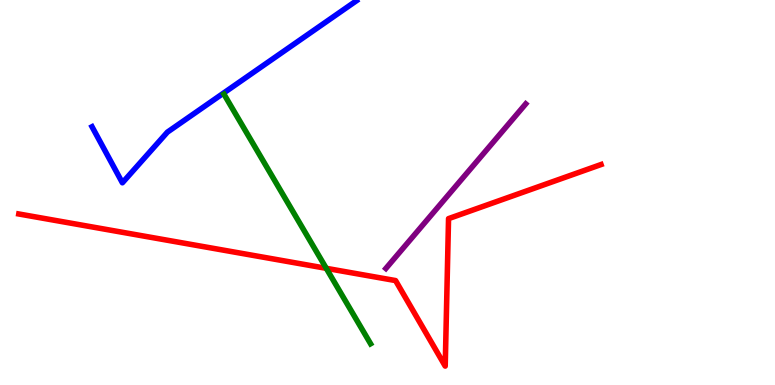[{'lines': ['blue', 'red'], 'intersections': []}, {'lines': ['green', 'red'], 'intersections': [{'x': 4.21, 'y': 3.03}]}, {'lines': ['purple', 'red'], 'intersections': []}, {'lines': ['blue', 'green'], 'intersections': []}, {'lines': ['blue', 'purple'], 'intersections': []}, {'lines': ['green', 'purple'], 'intersections': []}]